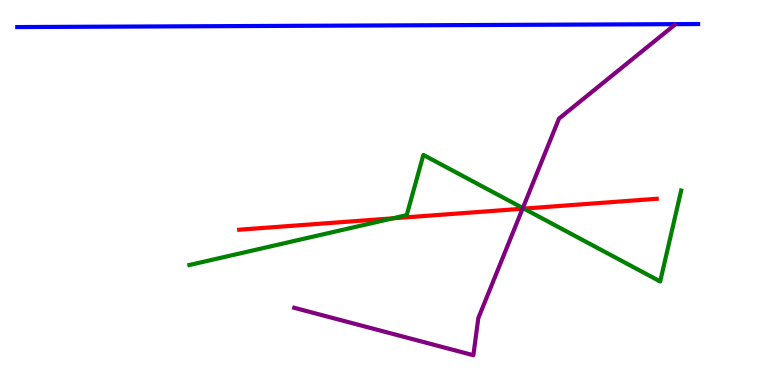[{'lines': ['blue', 'red'], 'intersections': []}, {'lines': ['green', 'red'], 'intersections': [{'x': 5.07, 'y': 4.33}, {'x': 6.76, 'y': 4.58}]}, {'lines': ['purple', 'red'], 'intersections': [{'x': 6.74, 'y': 4.58}]}, {'lines': ['blue', 'green'], 'intersections': []}, {'lines': ['blue', 'purple'], 'intersections': []}, {'lines': ['green', 'purple'], 'intersections': [{'x': 6.75, 'y': 4.6}]}]